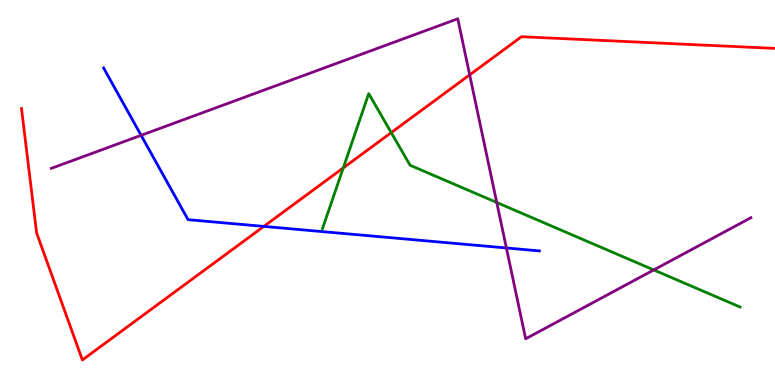[{'lines': ['blue', 'red'], 'intersections': [{'x': 3.4, 'y': 4.12}]}, {'lines': ['green', 'red'], 'intersections': [{'x': 4.43, 'y': 5.64}, {'x': 5.05, 'y': 6.56}]}, {'lines': ['purple', 'red'], 'intersections': [{'x': 6.06, 'y': 8.06}]}, {'lines': ['blue', 'green'], 'intersections': []}, {'lines': ['blue', 'purple'], 'intersections': [{'x': 1.82, 'y': 6.49}, {'x': 6.53, 'y': 3.56}]}, {'lines': ['green', 'purple'], 'intersections': [{'x': 6.41, 'y': 4.74}, {'x': 8.44, 'y': 2.99}]}]